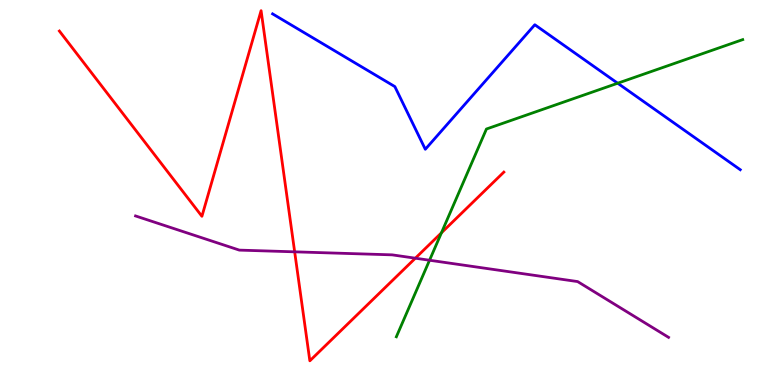[{'lines': ['blue', 'red'], 'intersections': []}, {'lines': ['green', 'red'], 'intersections': [{'x': 5.7, 'y': 3.95}]}, {'lines': ['purple', 'red'], 'intersections': [{'x': 3.8, 'y': 3.46}, {'x': 5.36, 'y': 3.29}]}, {'lines': ['blue', 'green'], 'intersections': [{'x': 7.97, 'y': 7.84}]}, {'lines': ['blue', 'purple'], 'intersections': []}, {'lines': ['green', 'purple'], 'intersections': [{'x': 5.54, 'y': 3.24}]}]